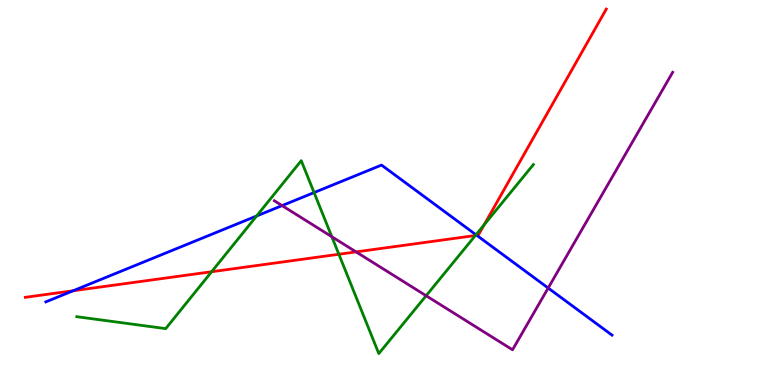[{'lines': ['blue', 'red'], 'intersections': [{'x': 0.944, 'y': 2.45}, {'x': 6.15, 'y': 3.89}]}, {'lines': ['green', 'red'], 'intersections': [{'x': 2.73, 'y': 2.94}, {'x': 4.37, 'y': 3.4}, {'x': 6.13, 'y': 3.88}, {'x': 6.25, 'y': 4.16}]}, {'lines': ['purple', 'red'], 'intersections': [{'x': 4.59, 'y': 3.46}]}, {'lines': ['blue', 'green'], 'intersections': [{'x': 3.31, 'y': 4.39}, {'x': 4.05, 'y': 5.0}, {'x': 6.14, 'y': 3.9}]}, {'lines': ['blue', 'purple'], 'intersections': [{'x': 3.64, 'y': 4.66}, {'x': 7.07, 'y': 2.52}]}, {'lines': ['green', 'purple'], 'intersections': [{'x': 4.28, 'y': 3.85}, {'x': 5.5, 'y': 2.32}]}]